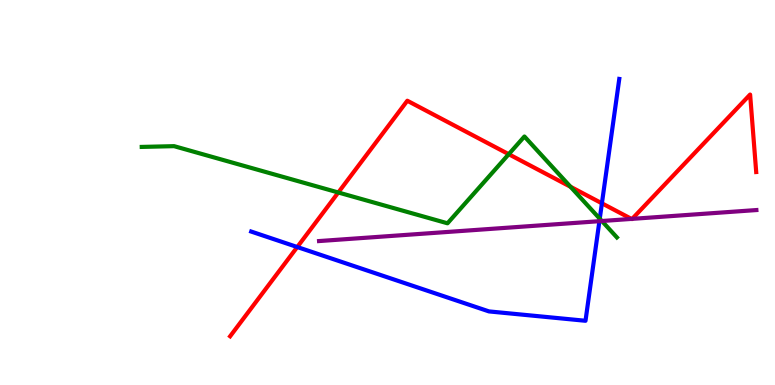[{'lines': ['blue', 'red'], 'intersections': [{'x': 3.84, 'y': 3.58}, {'x': 7.77, 'y': 4.72}]}, {'lines': ['green', 'red'], 'intersections': [{'x': 4.37, 'y': 5.0}, {'x': 6.56, 'y': 5.99}, {'x': 7.36, 'y': 5.15}]}, {'lines': ['purple', 'red'], 'intersections': [{'x': 8.15, 'y': 4.31}, {'x': 8.16, 'y': 4.32}]}, {'lines': ['blue', 'green'], 'intersections': [{'x': 7.74, 'y': 4.32}]}, {'lines': ['blue', 'purple'], 'intersections': [{'x': 7.73, 'y': 4.25}]}, {'lines': ['green', 'purple'], 'intersections': [{'x': 7.77, 'y': 4.26}]}]